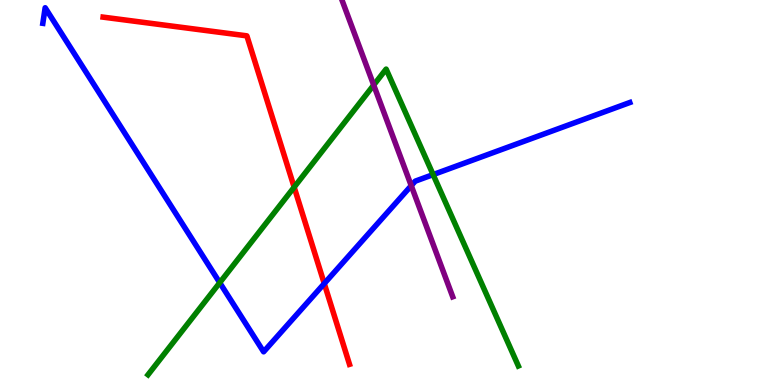[{'lines': ['blue', 'red'], 'intersections': [{'x': 4.18, 'y': 2.63}]}, {'lines': ['green', 'red'], 'intersections': [{'x': 3.8, 'y': 5.14}]}, {'lines': ['purple', 'red'], 'intersections': []}, {'lines': ['blue', 'green'], 'intersections': [{'x': 2.84, 'y': 2.66}, {'x': 5.59, 'y': 5.46}]}, {'lines': ['blue', 'purple'], 'intersections': [{'x': 5.31, 'y': 5.18}]}, {'lines': ['green', 'purple'], 'intersections': [{'x': 4.82, 'y': 7.79}]}]